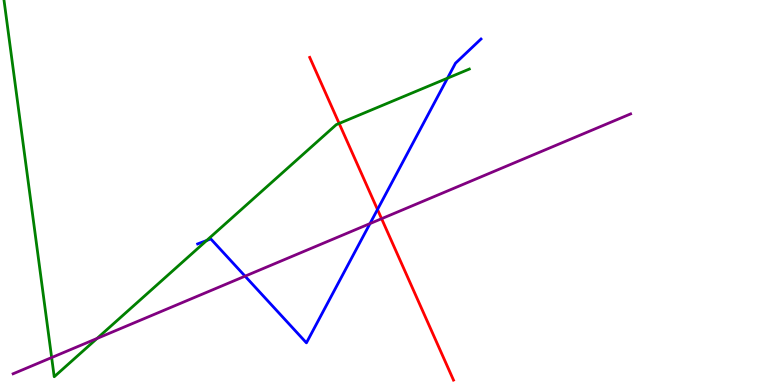[{'lines': ['blue', 'red'], 'intersections': [{'x': 4.87, 'y': 4.56}]}, {'lines': ['green', 'red'], 'intersections': [{'x': 4.38, 'y': 6.79}]}, {'lines': ['purple', 'red'], 'intersections': [{'x': 4.92, 'y': 4.32}]}, {'lines': ['blue', 'green'], 'intersections': [{'x': 2.67, 'y': 3.75}, {'x': 5.77, 'y': 7.97}]}, {'lines': ['blue', 'purple'], 'intersections': [{'x': 3.16, 'y': 2.83}, {'x': 4.77, 'y': 4.19}]}, {'lines': ['green', 'purple'], 'intersections': [{'x': 0.666, 'y': 0.713}, {'x': 1.25, 'y': 1.21}]}]